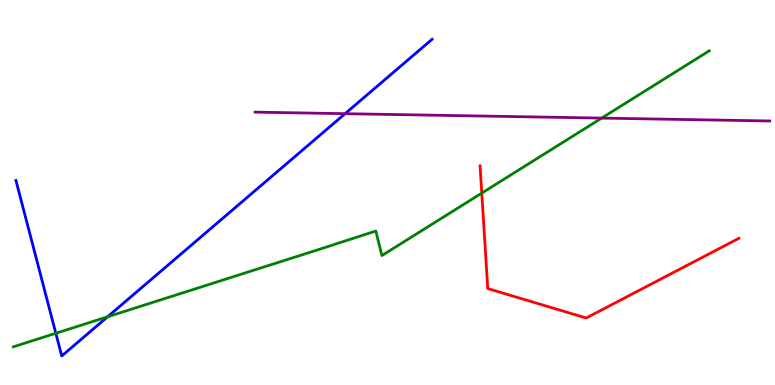[{'lines': ['blue', 'red'], 'intersections': []}, {'lines': ['green', 'red'], 'intersections': [{'x': 6.22, 'y': 4.98}]}, {'lines': ['purple', 'red'], 'intersections': []}, {'lines': ['blue', 'green'], 'intersections': [{'x': 0.72, 'y': 1.34}, {'x': 1.39, 'y': 1.77}]}, {'lines': ['blue', 'purple'], 'intersections': [{'x': 4.45, 'y': 7.05}]}, {'lines': ['green', 'purple'], 'intersections': [{'x': 7.76, 'y': 6.93}]}]